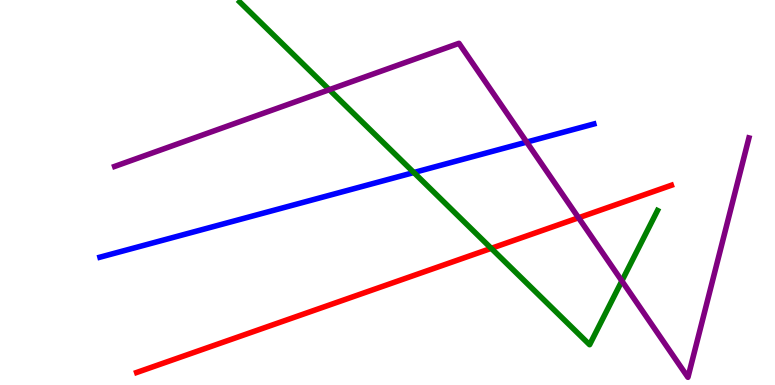[{'lines': ['blue', 'red'], 'intersections': []}, {'lines': ['green', 'red'], 'intersections': [{'x': 6.34, 'y': 3.55}]}, {'lines': ['purple', 'red'], 'intersections': [{'x': 7.47, 'y': 4.34}]}, {'lines': ['blue', 'green'], 'intersections': [{'x': 5.34, 'y': 5.52}]}, {'lines': ['blue', 'purple'], 'intersections': [{'x': 6.8, 'y': 6.31}]}, {'lines': ['green', 'purple'], 'intersections': [{'x': 4.25, 'y': 7.67}, {'x': 8.02, 'y': 2.7}]}]